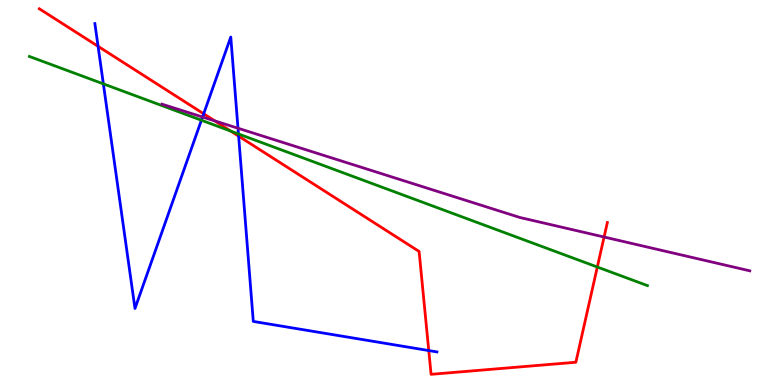[{'lines': ['blue', 'red'], 'intersections': [{'x': 1.27, 'y': 8.8}, {'x': 2.63, 'y': 7.04}, {'x': 3.08, 'y': 6.46}, {'x': 5.53, 'y': 0.895}]}, {'lines': ['green', 'red'], 'intersections': [{'x': 2.98, 'y': 6.59}, {'x': 7.71, 'y': 3.06}]}, {'lines': ['purple', 'red'], 'intersections': [{'x': 2.77, 'y': 6.86}, {'x': 7.79, 'y': 3.84}]}, {'lines': ['blue', 'green'], 'intersections': [{'x': 1.33, 'y': 7.82}, {'x': 2.6, 'y': 6.88}, {'x': 3.08, 'y': 6.52}]}, {'lines': ['blue', 'purple'], 'intersections': [{'x': 2.61, 'y': 6.96}, {'x': 3.07, 'y': 6.67}]}, {'lines': ['green', 'purple'], 'intersections': []}]